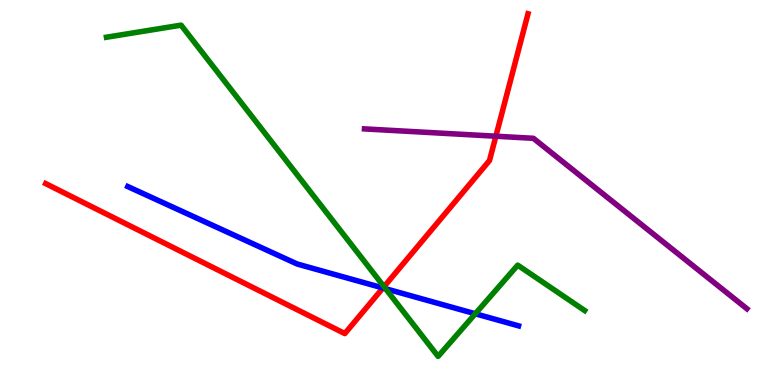[{'lines': ['blue', 'red'], 'intersections': [{'x': 4.94, 'y': 2.52}]}, {'lines': ['green', 'red'], 'intersections': [{'x': 4.96, 'y': 2.55}]}, {'lines': ['purple', 'red'], 'intersections': [{'x': 6.4, 'y': 6.46}]}, {'lines': ['blue', 'green'], 'intersections': [{'x': 4.98, 'y': 2.5}, {'x': 6.13, 'y': 1.85}]}, {'lines': ['blue', 'purple'], 'intersections': []}, {'lines': ['green', 'purple'], 'intersections': []}]